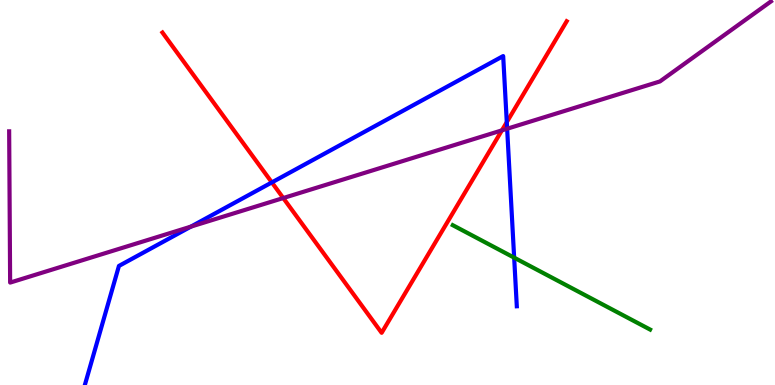[{'lines': ['blue', 'red'], 'intersections': [{'x': 3.51, 'y': 5.26}, {'x': 6.54, 'y': 6.83}]}, {'lines': ['green', 'red'], 'intersections': []}, {'lines': ['purple', 'red'], 'intersections': [{'x': 3.65, 'y': 4.86}, {'x': 6.48, 'y': 6.61}]}, {'lines': ['blue', 'green'], 'intersections': [{'x': 6.63, 'y': 3.31}]}, {'lines': ['blue', 'purple'], 'intersections': [{'x': 2.46, 'y': 4.11}, {'x': 6.54, 'y': 6.66}]}, {'lines': ['green', 'purple'], 'intersections': []}]